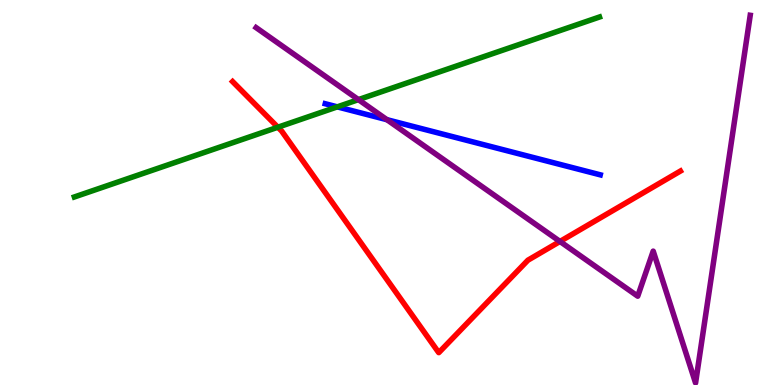[{'lines': ['blue', 'red'], 'intersections': []}, {'lines': ['green', 'red'], 'intersections': [{'x': 3.59, 'y': 6.7}]}, {'lines': ['purple', 'red'], 'intersections': [{'x': 7.23, 'y': 3.73}]}, {'lines': ['blue', 'green'], 'intersections': [{'x': 4.35, 'y': 7.22}]}, {'lines': ['blue', 'purple'], 'intersections': [{'x': 4.99, 'y': 6.89}]}, {'lines': ['green', 'purple'], 'intersections': [{'x': 4.62, 'y': 7.41}]}]